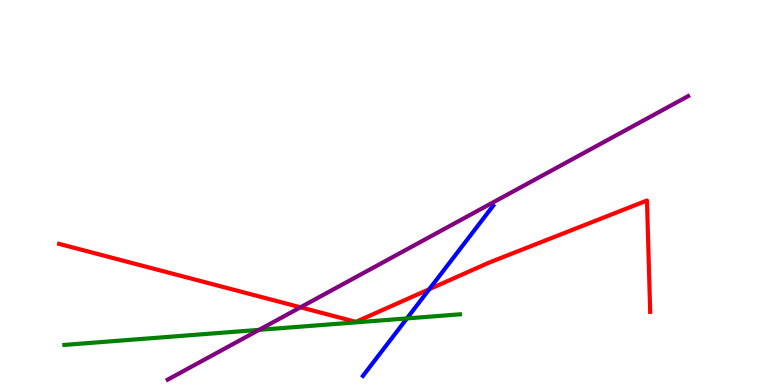[{'lines': ['blue', 'red'], 'intersections': [{'x': 5.54, 'y': 2.49}]}, {'lines': ['green', 'red'], 'intersections': []}, {'lines': ['purple', 'red'], 'intersections': [{'x': 3.88, 'y': 2.02}]}, {'lines': ['blue', 'green'], 'intersections': [{'x': 5.25, 'y': 1.73}]}, {'lines': ['blue', 'purple'], 'intersections': []}, {'lines': ['green', 'purple'], 'intersections': [{'x': 3.34, 'y': 1.43}]}]